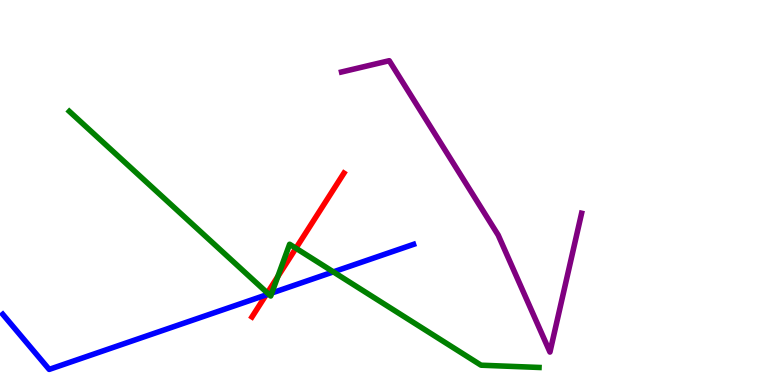[{'lines': ['blue', 'red'], 'intersections': [{'x': 3.43, 'y': 2.34}]}, {'lines': ['green', 'red'], 'intersections': [{'x': 3.45, 'y': 2.39}, {'x': 3.58, 'y': 2.82}, {'x': 3.82, 'y': 3.55}]}, {'lines': ['purple', 'red'], 'intersections': []}, {'lines': ['blue', 'green'], 'intersections': [{'x': 3.47, 'y': 2.36}, {'x': 3.51, 'y': 2.39}, {'x': 4.3, 'y': 2.94}]}, {'lines': ['blue', 'purple'], 'intersections': []}, {'lines': ['green', 'purple'], 'intersections': []}]